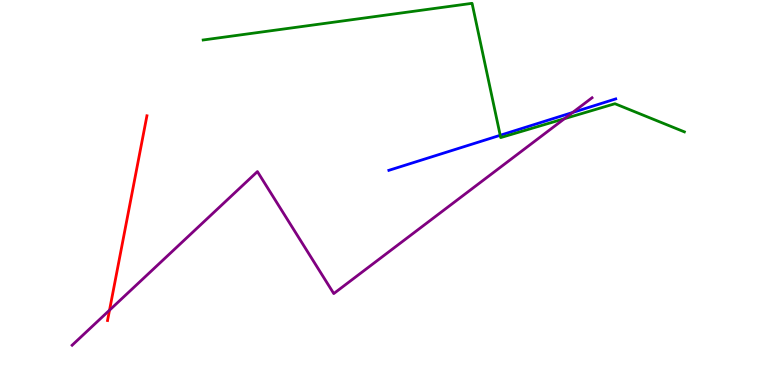[{'lines': ['blue', 'red'], 'intersections': []}, {'lines': ['green', 'red'], 'intersections': []}, {'lines': ['purple', 'red'], 'intersections': [{'x': 1.41, 'y': 1.94}]}, {'lines': ['blue', 'green'], 'intersections': [{'x': 6.45, 'y': 6.49}]}, {'lines': ['blue', 'purple'], 'intersections': [{'x': 7.39, 'y': 7.08}]}, {'lines': ['green', 'purple'], 'intersections': [{'x': 7.28, 'y': 6.92}]}]